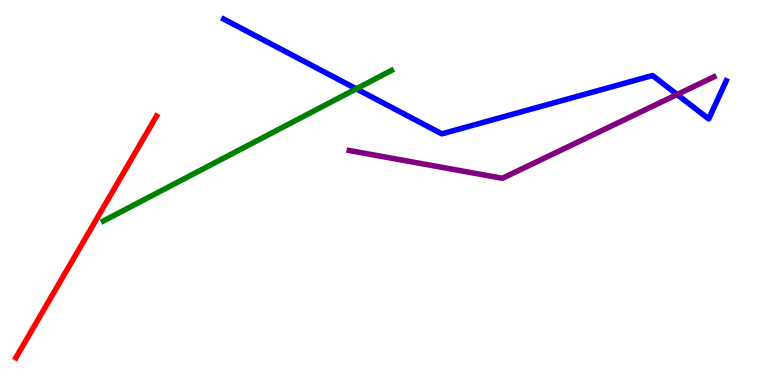[{'lines': ['blue', 'red'], 'intersections': []}, {'lines': ['green', 'red'], 'intersections': []}, {'lines': ['purple', 'red'], 'intersections': []}, {'lines': ['blue', 'green'], 'intersections': [{'x': 4.6, 'y': 7.69}]}, {'lines': ['blue', 'purple'], 'intersections': [{'x': 8.74, 'y': 7.55}]}, {'lines': ['green', 'purple'], 'intersections': []}]